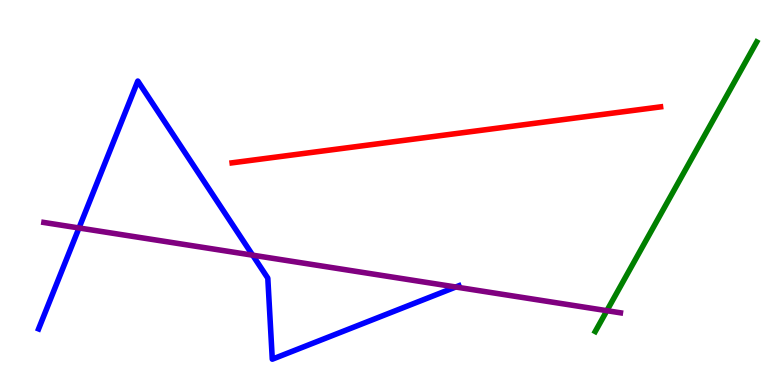[{'lines': ['blue', 'red'], 'intersections': []}, {'lines': ['green', 'red'], 'intersections': []}, {'lines': ['purple', 'red'], 'intersections': []}, {'lines': ['blue', 'green'], 'intersections': []}, {'lines': ['blue', 'purple'], 'intersections': [{'x': 1.02, 'y': 4.08}, {'x': 3.26, 'y': 3.37}, {'x': 5.88, 'y': 2.55}]}, {'lines': ['green', 'purple'], 'intersections': [{'x': 7.83, 'y': 1.93}]}]